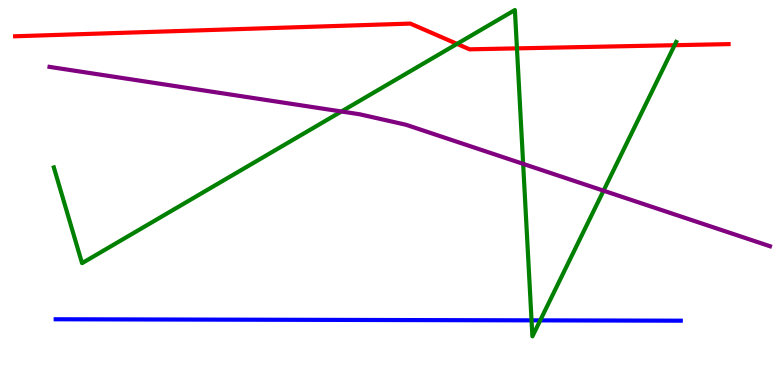[{'lines': ['blue', 'red'], 'intersections': []}, {'lines': ['green', 'red'], 'intersections': [{'x': 5.9, 'y': 8.86}, {'x': 6.67, 'y': 8.74}, {'x': 8.7, 'y': 8.83}]}, {'lines': ['purple', 'red'], 'intersections': []}, {'lines': ['blue', 'green'], 'intersections': [{'x': 6.86, 'y': 1.68}, {'x': 6.97, 'y': 1.68}]}, {'lines': ['blue', 'purple'], 'intersections': []}, {'lines': ['green', 'purple'], 'intersections': [{'x': 4.41, 'y': 7.1}, {'x': 6.75, 'y': 5.74}, {'x': 7.79, 'y': 5.05}]}]